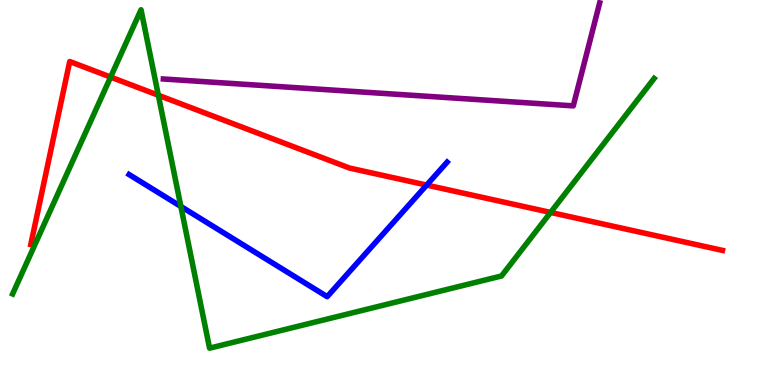[{'lines': ['blue', 'red'], 'intersections': [{'x': 5.51, 'y': 5.19}]}, {'lines': ['green', 'red'], 'intersections': [{'x': 1.43, 'y': 8.0}, {'x': 2.04, 'y': 7.53}, {'x': 7.1, 'y': 4.48}]}, {'lines': ['purple', 'red'], 'intersections': []}, {'lines': ['blue', 'green'], 'intersections': [{'x': 2.33, 'y': 4.64}]}, {'lines': ['blue', 'purple'], 'intersections': []}, {'lines': ['green', 'purple'], 'intersections': []}]